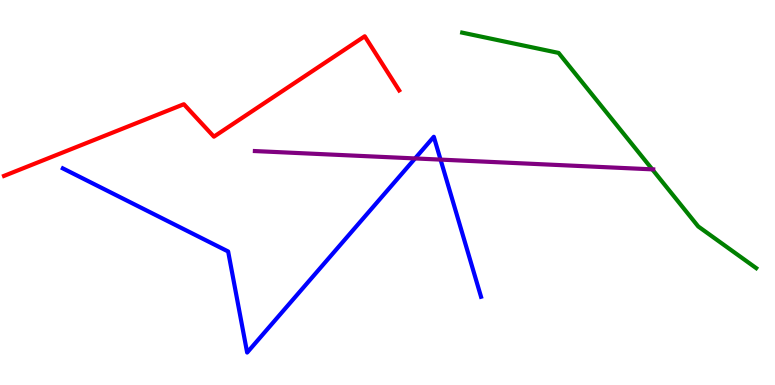[{'lines': ['blue', 'red'], 'intersections': []}, {'lines': ['green', 'red'], 'intersections': []}, {'lines': ['purple', 'red'], 'intersections': []}, {'lines': ['blue', 'green'], 'intersections': []}, {'lines': ['blue', 'purple'], 'intersections': [{'x': 5.36, 'y': 5.88}, {'x': 5.68, 'y': 5.85}]}, {'lines': ['green', 'purple'], 'intersections': [{'x': 8.42, 'y': 5.6}]}]